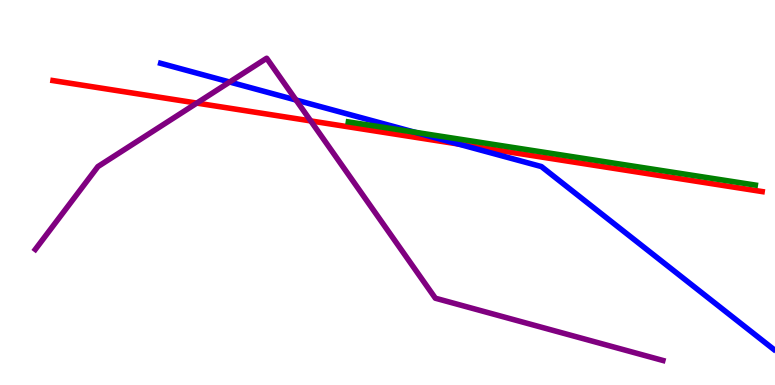[{'lines': ['blue', 'red'], 'intersections': [{'x': 5.91, 'y': 6.26}]}, {'lines': ['green', 'red'], 'intersections': []}, {'lines': ['purple', 'red'], 'intersections': [{'x': 2.54, 'y': 7.32}, {'x': 4.01, 'y': 6.86}]}, {'lines': ['blue', 'green'], 'intersections': [{'x': 5.35, 'y': 6.57}]}, {'lines': ['blue', 'purple'], 'intersections': [{'x': 2.96, 'y': 7.87}, {'x': 3.82, 'y': 7.4}]}, {'lines': ['green', 'purple'], 'intersections': []}]